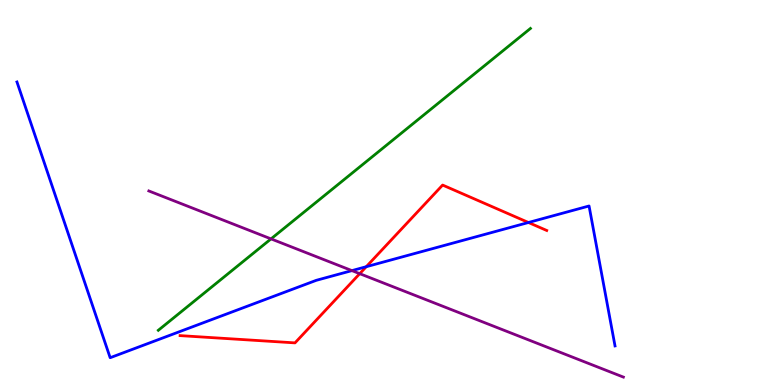[{'lines': ['blue', 'red'], 'intersections': [{'x': 4.73, 'y': 3.07}, {'x': 6.82, 'y': 4.22}]}, {'lines': ['green', 'red'], 'intersections': []}, {'lines': ['purple', 'red'], 'intersections': [{'x': 4.64, 'y': 2.89}]}, {'lines': ['blue', 'green'], 'intersections': []}, {'lines': ['blue', 'purple'], 'intersections': [{'x': 4.54, 'y': 2.97}]}, {'lines': ['green', 'purple'], 'intersections': [{'x': 3.5, 'y': 3.8}]}]